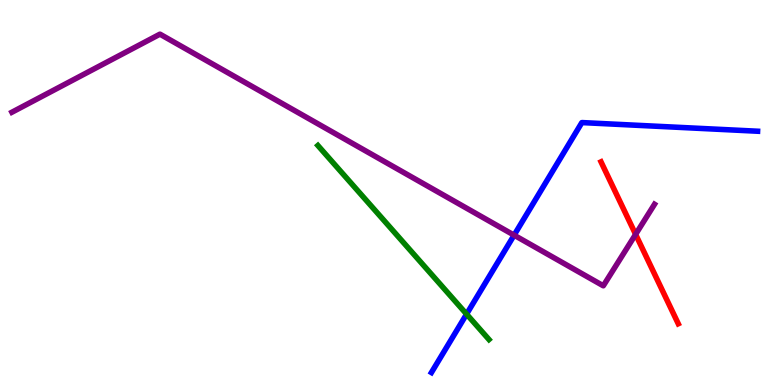[{'lines': ['blue', 'red'], 'intersections': []}, {'lines': ['green', 'red'], 'intersections': []}, {'lines': ['purple', 'red'], 'intersections': [{'x': 8.2, 'y': 3.91}]}, {'lines': ['blue', 'green'], 'intersections': [{'x': 6.02, 'y': 1.84}]}, {'lines': ['blue', 'purple'], 'intersections': [{'x': 6.63, 'y': 3.89}]}, {'lines': ['green', 'purple'], 'intersections': []}]